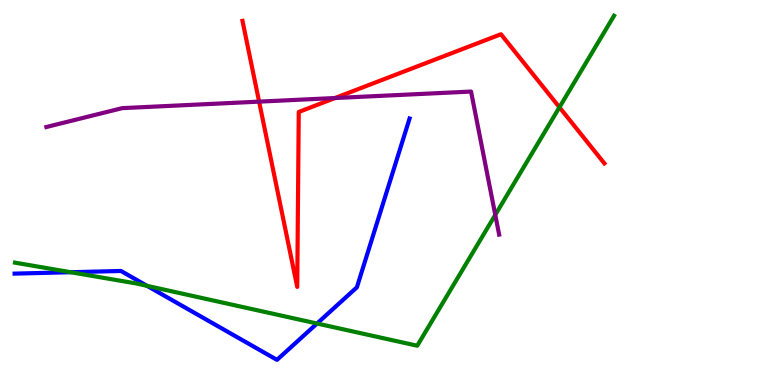[{'lines': ['blue', 'red'], 'intersections': []}, {'lines': ['green', 'red'], 'intersections': [{'x': 7.22, 'y': 7.21}]}, {'lines': ['purple', 'red'], 'intersections': [{'x': 3.34, 'y': 7.36}, {'x': 4.32, 'y': 7.45}]}, {'lines': ['blue', 'green'], 'intersections': [{'x': 0.912, 'y': 2.93}, {'x': 1.9, 'y': 2.58}, {'x': 4.09, 'y': 1.6}]}, {'lines': ['blue', 'purple'], 'intersections': []}, {'lines': ['green', 'purple'], 'intersections': [{'x': 6.39, 'y': 4.42}]}]